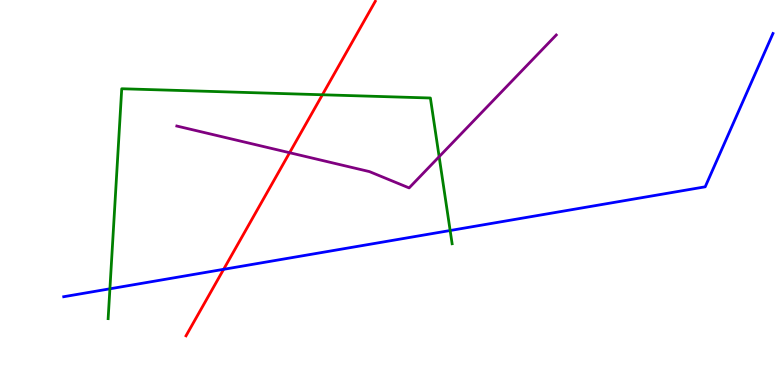[{'lines': ['blue', 'red'], 'intersections': [{'x': 2.89, 'y': 3.0}]}, {'lines': ['green', 'red'], 'intersections': [{'x': 4.16, 'y': 7.54}]}, {'lines': ['purple', 'red'], 'intersections': [{'x': 3.74, 'y': 6.03}]}, {'lines': ['blue', 'green'], 'intersections': [{'x': 1.42, 'y': 2.5}, {'x': 5.81, 'y': 4.01}]}, {'lines': ['blue', 'purple'], 'intersections': []}, {'lines': ['green', 'purple'], 'intersections': [{'x': 5.67, 'y': 5.93}]}]